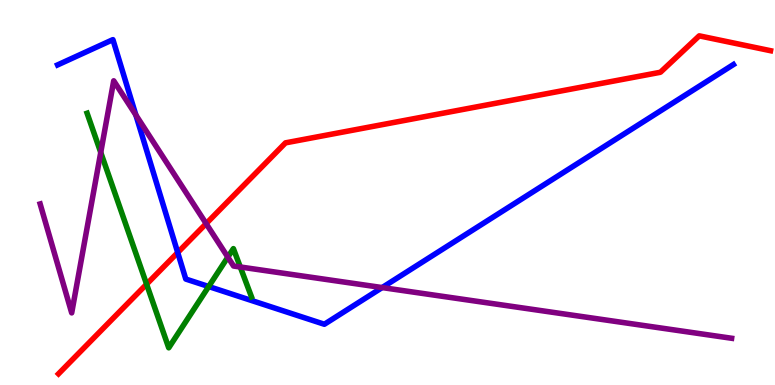[{'lines': ['blue', 'red'], 'intersections': [{'x': 2.29, 'y': 3.44}]}, {'lines': ['green', 'red'], 'intersections': [{'x': 1.89, 'y': 2.62}]}, {'lines': ['purple', 'red'], 'intersections': [{'x': 2.66, 'y': 4.19}]}, {'lines': ['blue', 'green'], 'intersections': [{'x': 2.69, 'y': 2.56}]}, {'lines': ['blue', 'purple'], 'intersections': [{'x': 1.75, 'y': 7.01}, {'x': 4.93, 'y': 2.53}]}, {'lines': ['green', 'purple'], 'intersections': [{'x': 1.3, 'y': 6.04}, {'x': 2.94, 'y': 3.32}, {'x': 3.1, 'y': 3.07}]}]